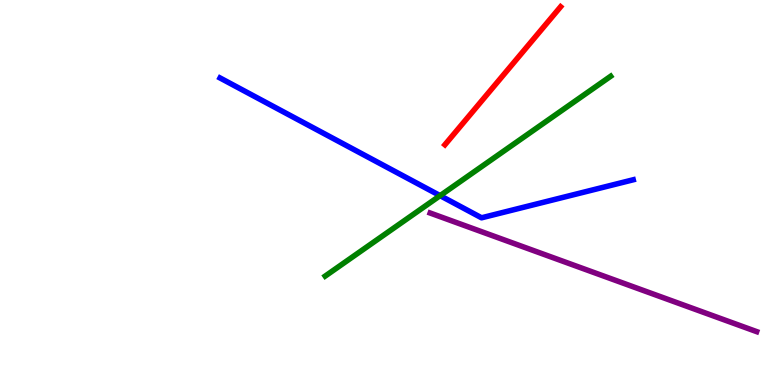[{'lines': ['blue', 'red'], 'intersections': []}, {'lines': ['green', 'red'], 'intersections': []}, {'lines': ['purple', 'red'], 'intersections': []}, {'lines': ['blue', 'green'], 'intersections': [{'x': 5.68, 'y': 4.92}]}, {'lines': ['blue', 'purple'], 'intersections': []}, {'lines': ['green', 'purple'], 'intersections': []}]